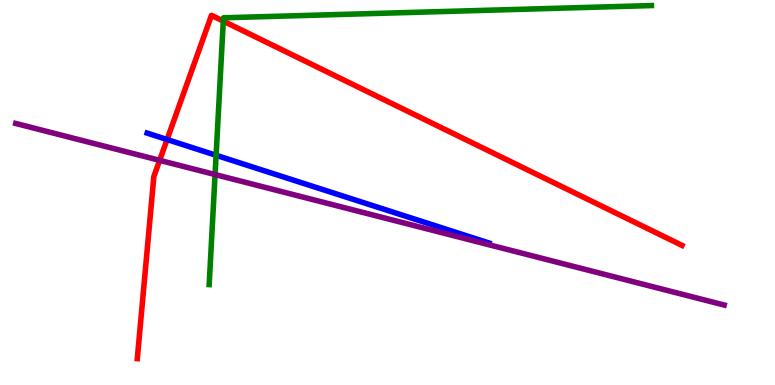[{'lines': ['blue', 'red'], 'intersections': [{'x': 2.16, 'y': 6.38}]}, {'lines': ['green', 'red'], 'intersections': [{'x': 2.88, 'y': 9.45}]}, {'lines': ['purple', 'red'], 'intersections': [{'x': 2.06, 'y': 5.84}]}, {'lines': ['blue', 'green'], 'intersections': [{'x': 2.79, 'y': 5.97}]}, {'lines': ['blue', 'purple'], 'intersections': []}, {'lines': ['green', 'purple'], 'intersections': [{'x': 2.78, 'y': 5.47}]}]